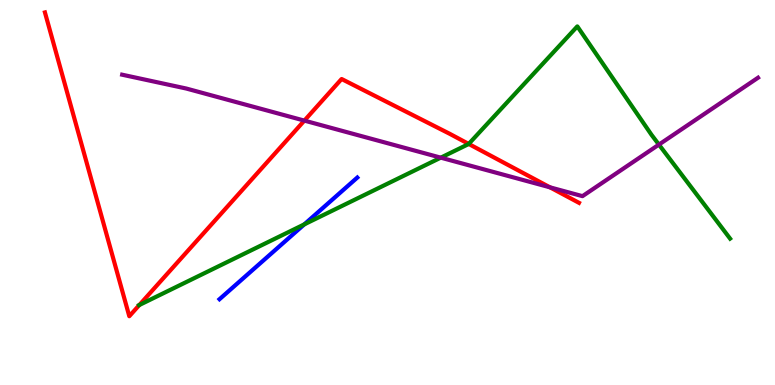[{'lines': ['blue', 'red'], 'intersections': []}, {'lines': ['green', 'red'], 'intersections': [{'x': 1.8, 'y': 2.08}, {'x': 6.05, 'y': 6.26}]}, {'lines': ['purple', 'red'], 'intersections': [{'x': 3.93, 'y': 6.87}, {'x': 7.1, 'y': 5.13}]}, {'lines': ['blue', 'green'], 'intersections': [{'x': 3.93, 'y': 4.17}]}, {'lines': ['blue', 'purple'], 'intersections': []}, {'lines': ['green', 'purple'], 'intersections': [{'x': 5.69, 'y': 5.9}, {'x': 8.5, 'y': 6.24}]}]